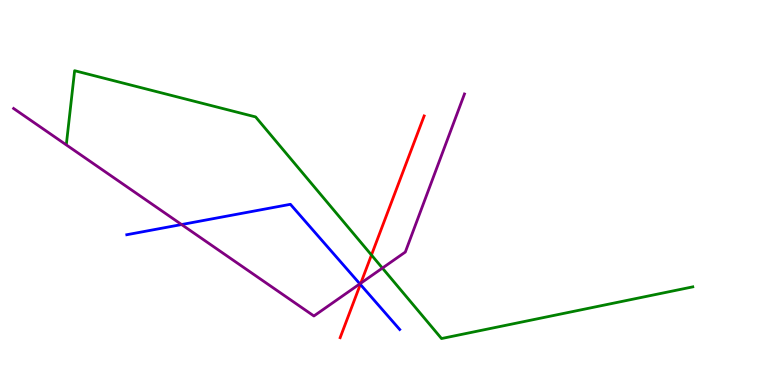[{'lines': ['blue', 'red'], 'intersections': [{'x': 4.65, 'y': 2.61}]}, {'lines': ['green', 'red'], 'intersections': [{'x': 4.79, 'y': 3.38}]}, {'lines': ['purple', 'red'], 'intersections': [{'x': 4.66, 'y': 2.64}]}, {'lines': ['blue', 'green'], 'intersections': []}, {'lines': ['blue', 'purple'], 'intersections': [{'x': 2.34, 'y': 4.17}, {'x': 4.64, 'y': 2.63}]}, {'lines': ['green', 'purple'], 'intersections': [{'x': 4.93, 'y': 3.04}]}]